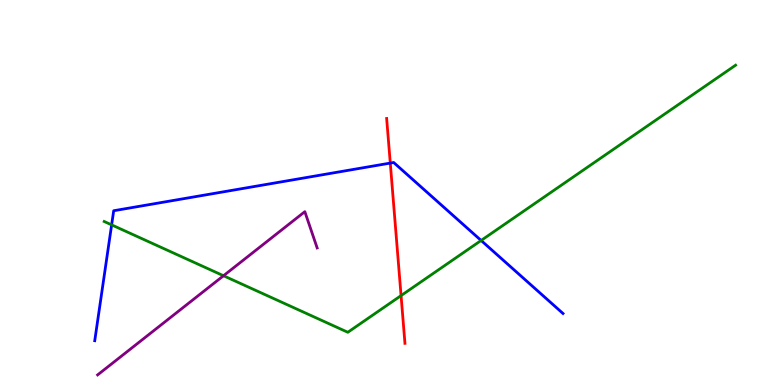[{'lines': ['blue', 'red'], 'intersections': [{'x': 5.04, 'y': 5.76}]}, {'lines': ['green', 'red'], 'intersections': [{'x': 5.18, 'y': 2.32}]}, {'lines': ['purple', 'red'], 'intersections': []}, {'lines': ['blue', 'green'], 'intersections': [{'x': 1.44, 'y': 4.16}, {'x': 6.21, 'y': 3.75}]}, {'lines': ['blue', 'purple'], 'intersections': []}, {'lines': ['green', 'purple'], 'intersections': [{'x': 2.88, 'y': 2.84}]}]